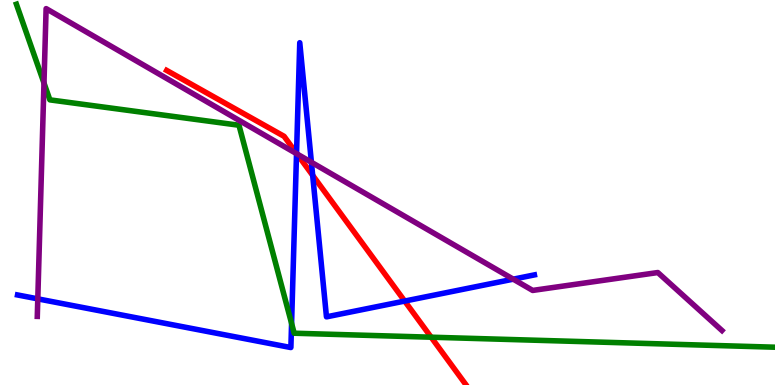[{'lines': ['blue', 'red'], 'intersections': [{'x': 3.83, 'y': 6.02}, {'x': 4.03, 'y': 5.44}, {'x': 5.22, 'y': 2.18}]}, {'lines': ['green', 'red'], 'intersections': [{'x': 5.56, 'y': 1.24}]}, {'lines': ['purple', 'red'], 'intersections': [{'x': 3.83, 'y': 6.0}]}, {'lines': ['blue', 'green'], 'intersections': [{'x': 3.76, 'y': 1.6}]}, {'lines': ['blue', 'purple'], 'intersections': [{'x': 0.488, 'y': 2.24}, {'x': 3.83, 'y': 6.01}, {'x': 4.02, 'y': 5.79}, {'x': 6.62, 'y': 2.75}]}, {'lines': ['green', 'purple'], 'intersections': [{'x': 0.567, 'y': 7.84}]}]